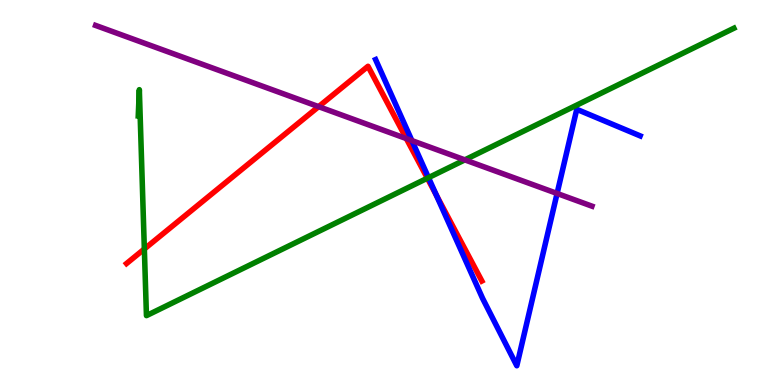[{'lines': ['blue', 'red'], 'intersections': [{'x': 5.63, 'y': 4.93}]}, {'lines': ['green', 'red'], 'intersections': [{'x': 1.86, 'y': 3.53}, {'x': 5.51, 'y': 5.37}]}, {'lines': ['purple', 'red'], 'intersections': [{'x': 4.11, 'y': 7.23}, {'x': 5.24, 'y': 6.4}]}, {'lines': ['blue', 'green'], 'intersections': [{'x': 5.53, 'y': 5.39}]}, {'lines': ['blue', 'purple'], 'intersections': [{'x': 5.31, 'y': 6.35}, {'x': 7.19, 'y': 4.98}]}, {'lines': ['green', 'purple'], 'intersections': [{'x': 6.0, 'y': 5.85}]}]